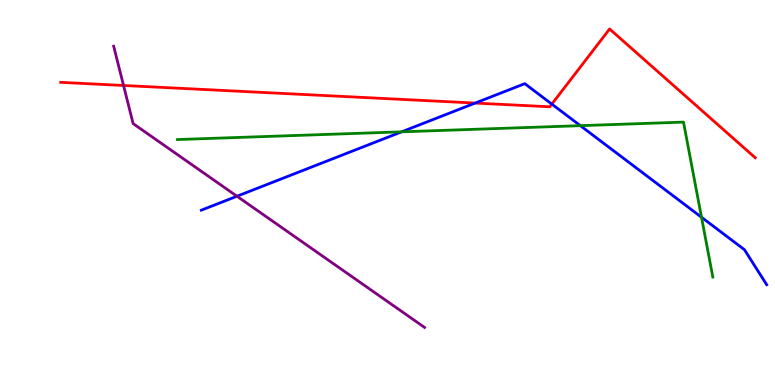[{'lines': ['blue', 'red'], 'intersections': [{'x': 6.13, 'y': 7.32}, {'x': 7.12, 'y': 7.3}]}, {'lines': ['green', 'red'], 'intersections': []}, {'lines': ['purple', 'red'], 'intersections': [{'x': 1.59, 'y': 7.78}]}, {'lines': ['blue', 'green'], 'intersections': [{'x': 5.18, 'y': 6.58}, {'x': 7.49, 'y': 6.74}, {'x': 9.05, 'y': 4.36}]}, {'lines': ['blue', 'purple'], 'intersections': [{'x': 3.06, 'y': 4.9}]}, {'lines': ['green', 'purple'], 'intersections': []}]